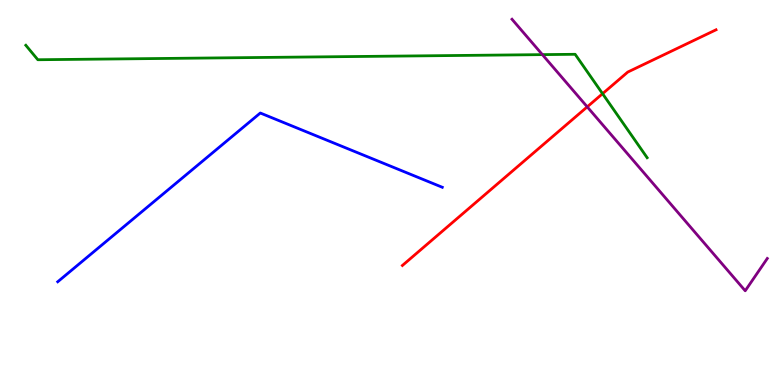[{'lines': ['blue', 'red'], 'intersections': []}, {'lines': ['green', 'red'], 'intersections': [{'x': 7.78, 'y': 7.57}]}, {'lines': ['purple', 'red'], 'intersections': [{'x': 7.58, 'y': 7.22}]}, {'lines': ['blue', 'green'], 'intersections': []}, {'lines': ['blue', 'purple'], 'intersections': []}, {'lines': ['green', 'purple'], 'intersections': [{'x': 7.0, 'y': 8.58}]}]